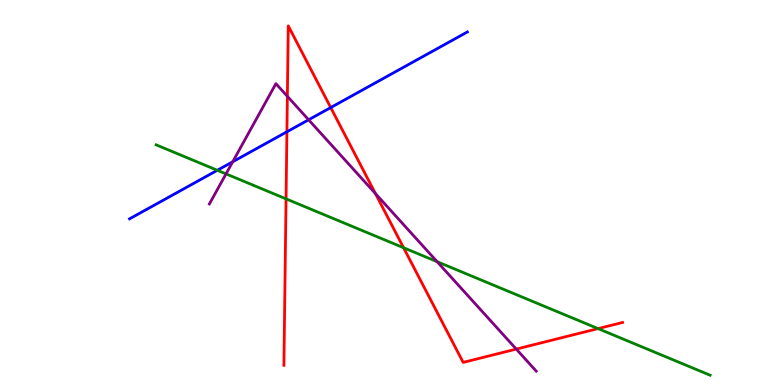[{'lines': ['blue', 'red'], 'intersections': [{'x': 3.7, 'y': 6.58}, {'x': 4.27, 'y': 7.21}]}, {'lines': ['green', 'red'], 'intersections': [{'x': 3.69, 'y': 4.83}, {'x': 5.21, 'y': 3.57}, {'x': 7.72, 'y': 1.46}]}, {'lines': ['purple', 'red'], 'intersections': [{'x': 3.71, 'y': 7.5}, {'x': 4.84, 'y': 4.97}, {'x': 6.66, 'y': 0.933}]}, {'lines': ['blue', 'green'], 'intersections': [{'x': 2.8, 'y': 5.58}]}, {'lines': ['blue', 'purple'], 'intersections': [{'x': 3.0, 'y': 5.8}, {'x': 3.98, 'y': 6.89}]}, {'lines': ['green', 'purple'], 'intersections': [{'x': 2.92, 'y': 5.48}, {'x': 5.64, 'y': 3.2}]}]